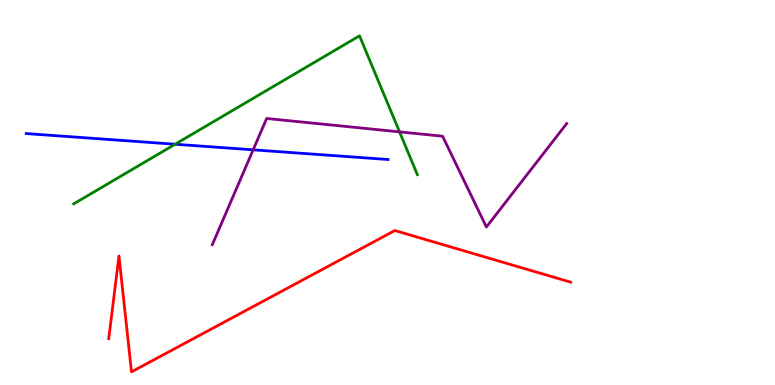[{'lines': ['blue', 'red'], 'intersections': []}, {'lines': ['green', 'red'], 'intersections': []}, {'lines': ['purple', 'red'], 'intersections': []}, {'lines': ['blue', 'green'], 'intersections': [{'x': 2.26, 'y': 6.25}]}, {'lines': ['blue', 'purple'], 'intersections': [{'x': 3.27, 'y': 6.11}]}, {'lines': ['green', 'purple'], 'intersections': [{'x': 5.16, 'y': 6.57}]}]